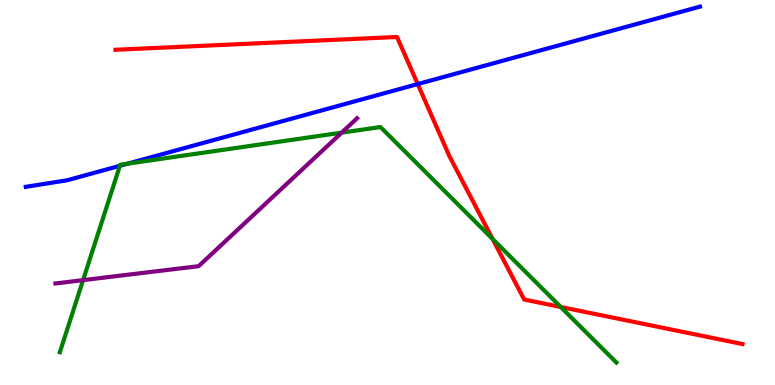[{'lines': ['blue', 'red'], 'intersections': [{'x': 5.39, 'y': 7.82}]}, {'lines': ['green', 'red'], 'intersections': [{'x': 6.36, 'y': 3.79}, {'x': 7.24, 'y': 2.03}]}, {'lines': ['purple', 'red'], 'intersections': []}, {'lines': ['blue', 'green'], 'intersections': [{'x': 1.55, 'y': 5.69}, {'x': 1.65, 'y': 5.75}]}, {'lines': ['blue', 'purple'], 'intersections': []}, {'lines': ['green', 'purple'], 'intersections': [{'x': 1.07, 'y': 2.72}, {'x': 4.41, 'y': 6.55}]}]